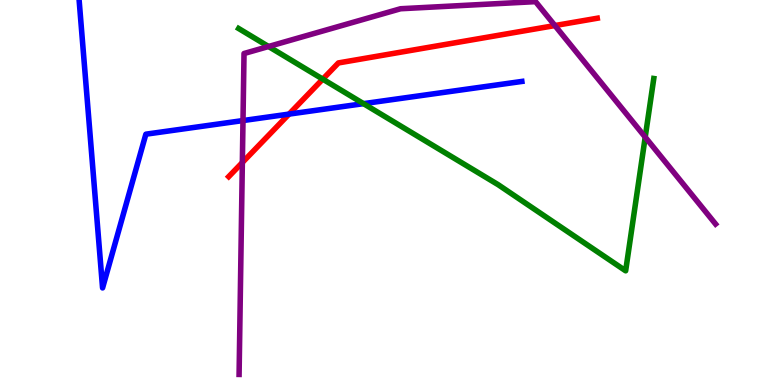[{'lines': ['blue', 'red'], 'intersections': [{'x': 3.73, 'y': 7.04}]}, {'lines': ['green', 'red'], 'intersections': [{'x': 4.16, 'y': 7.94}]}, {'lines': ['purple', 'red'], 'intersections': [{'x': 3.13, 'y': 5.78}, {'x': 7.16, 'y': 9.34}]}, {'lines': ['blue', 'green'], 'intersections': [{'x': 4.69, 'y': 7.31}]}, {'lines': ['blue', 'purple'], 'intersections': [{'x': 3.14, 'y': 6.87}]}, {'lines': ['green', 'purple'], 'intersections': [{'x': 3.47, 'y': 8.79}, {'x': 8.33, 'y': 6.44}]}]